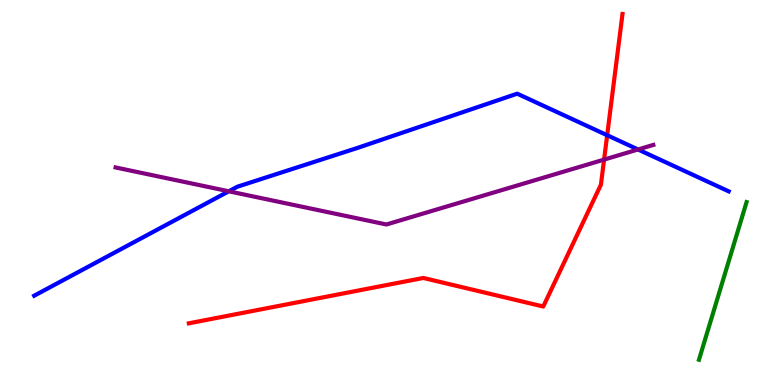[{'lines': ['blue', 'red'], 'intersections': [{'x': 7.83, 'y': 6.49}]}, {'lines': ['green', 'red'], 'intersections': []}, {'lines': ['purple', 'red'], 'intersections': [{'x': 7.79, 'y': 5.85}]}, {'lines': ['blue', 'green'], 'intersections': []}, {'lines': ['blue', 'purple'], 'intersections': [{'x': 2.95, 'y': 5.03}, {'x': 8.23, 'y': 6.12}]}, {'lines': ['green', 'purple'], 'intersections': []}]